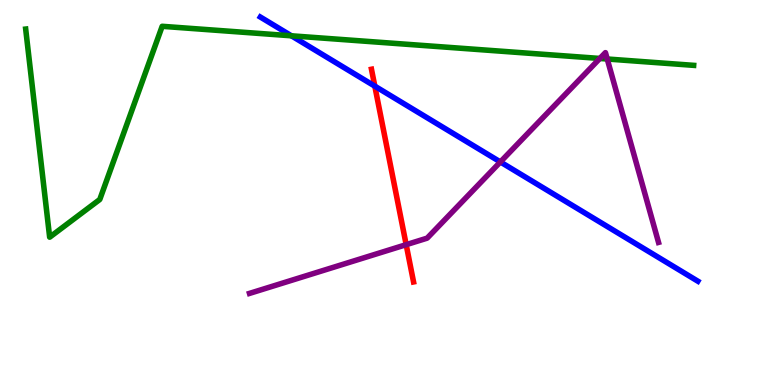[{'lines': ['blue', 'red'], 'intersections': [{'x': 4.84, 'y': 7.76}]}, {'lines': ['green', 'red'], 'intersections': []}, {'lines': ['purple', 'red'], 'intersections': [{'x': 5.24, 'y': 3.64}]}, {'lines': ['blue', 'green'], 'intersections': [{'x': 3.76, 'y': 9.07}]}, {'lines': ['blue', 'purple'], 'intersections': [{'x': 6.46, 'y': 5.79}]}, {'lines': ['green', 'purple'], 'intersections': [{'x': 7.74, 'y': 8.48}, {'x': 7.84, 'y': 8.47}]}]